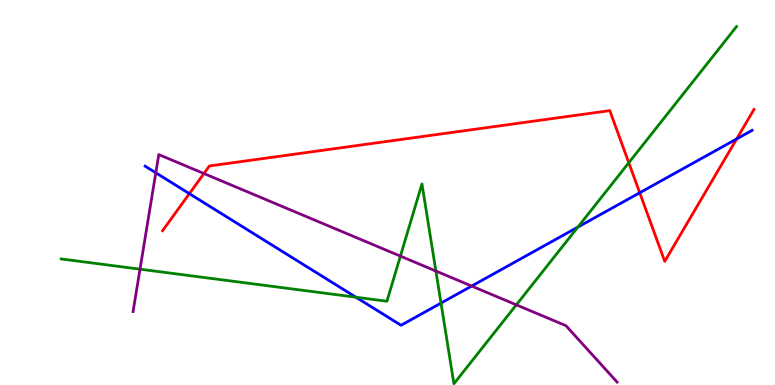[{'lines': ['blue', 'red'], 'intersections': [{'x': 2.44, 'y': 4.97}, {'x': 8.25, 'y': 4.99}, {'x': 9.51, 'y': 6.39}]}, {'lines': ['green', 'red'], 'intersections': [{'x': 8.11, 'y': 5.77}]}, {'lines': ['purple', 'red'], 'intersections': [{'x': 2.63, 'y': 5.49}]}, {'lines': ['blue', 'green'], 'intersections': [{'x': 4.59, 'y': 2.28}, {'x': 5.69, 'y': 2.13}, {'x': 7.46, 'y': 4.1}]}, {'lines': ['blue', 'purple'], 'intersections': [{'x': 2.01, 'y': 5.51}, {'x': 6.09, 'y': 2.57}]}, {'lines': ['green', 'purple'], 'intersections': [{'x': 1.81, 'y': 3.01}, {'x': 5.17, 'y': 3.35}, {'x': 5.62, 'y': 2.96}, {'x': 6.66, 'y': 2.08}]}]